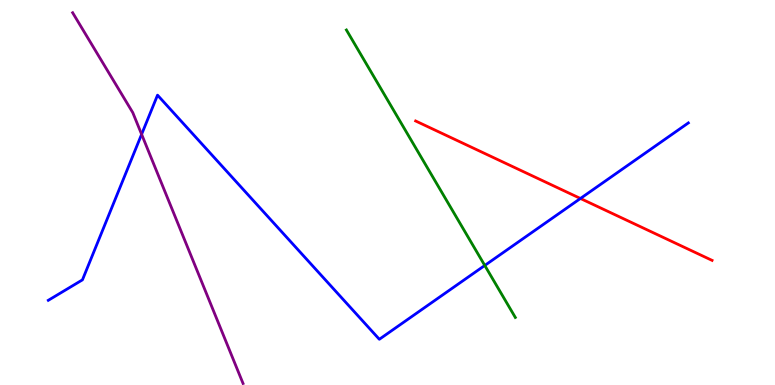[{'lines': ['blue', 'red'], 'intersections': [{'x': 7.49, 'y': 4.84}]}, {'lines': ['green', 'red'], 'intersections': []}, {'lines': ['purple', 'red'], 'intersections': []}, {'lines': ['blue', 'green'], 'intersections': [{'x': 6.26, 'y': 3.11}]}, {'lines': ['blue', 'purple'], 'intersections': [{'x': 1.83, 'y': 6.51}]}, {'lines': ['green', 'purple'], 'intersections': []}]